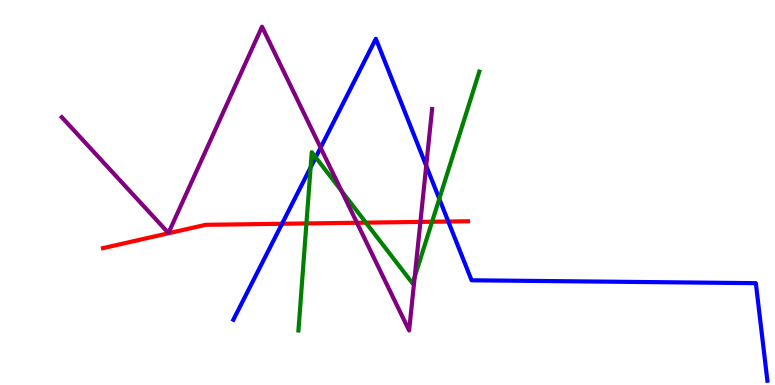[{'lines': ['blue', 'red'], 'intersections': [{'x': 3.64, 'y': 4.19}, {'x': 5.78, 'y': 4.25}]}, {'lines': ['green', 'red'], 'intersections': [{'x': 3.95, 'y': 4.2}, {'x': 4.72, 'y': 4.22}, {'x': 5.58, 'y': 4.24}]}, {'lines': ['purple', 'red'], 'intersections': [{'x': 4.61, 'y': 4.21}, {'x': 5.42, 'y': 4.24}]}, {'lines': ['blue', 'green'], 'intersections': [{'x': 4.01, 'y': 5.65}, {'x': 4.07, 'y': 5.91}, {'x': 5.67, 'y': 4.84}]}, {'lines': ['blue', 'purple'], 'intersections': [{'x': 4.14, 'y': 6.16}, {'x': 5.5, 'y': 5.69}]}, {'lines': ['green', 'purple'], 'intersections': [{'x': 4.41, 'y': 5.04}, {'x': 5.35, 'y': 2.8}]}]